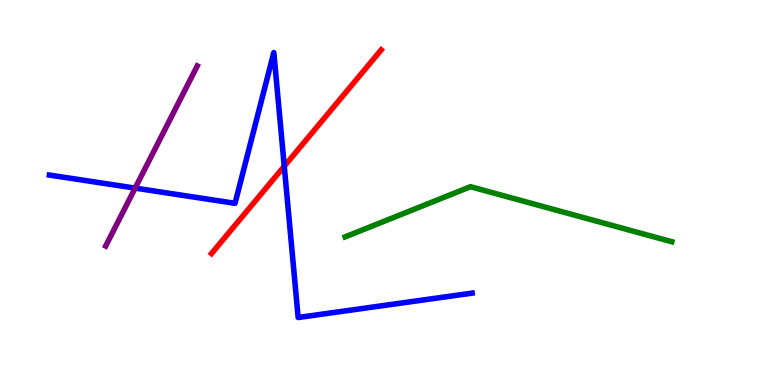[{'lines': ['blue', 'red'], 'intersections': [{'x': 3.67, 'y': 5.68}]}, {'lines': ['green', 'red'], 'intersections': []}, {'lines': ['purple', 'red'], 'intersections': []}, {'lines': ['blue', 'green'], 'intersections': []}, {'lines': ['blue', 'purple'], 'intersections': [{'x': 1.74, 'y': 5.11}]}, {'lines': ['green', 'purple'], 'intersections': []}]